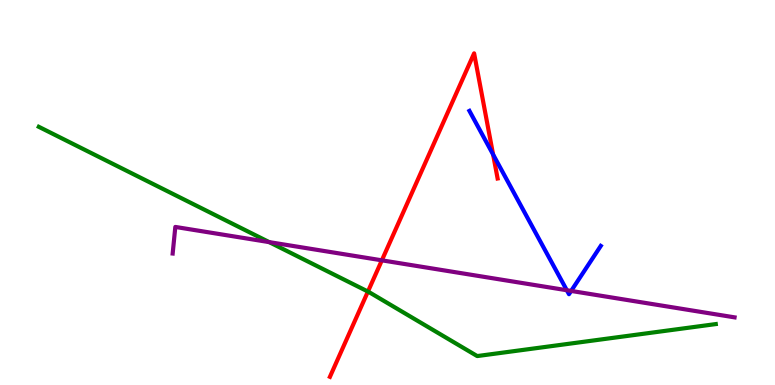[{'lines': ['blue', 'red'], 'intersections': [{'x': 6.36, 'y': 5.99}]}, {'lines': ['green', 'red'], 'intersections': [{'x': 4.75, 'y': 2.43}]}, {'lines': ['purple', 'red'], 'intersections': [{'x': 4.93, 'y': 3.24}]}, {'lines': ['blue', 'green'], 'intersections': []}, {'lines': ['blue', 'purple'], 'intersections': [{'x': 7.31, 'y': 2.46}, {'x': 7.37, 'y': 2.44}]}, {'lines': ['green', 'purple'], 'intersections': [{'x': 3.47, 'y': 3.71}]}]